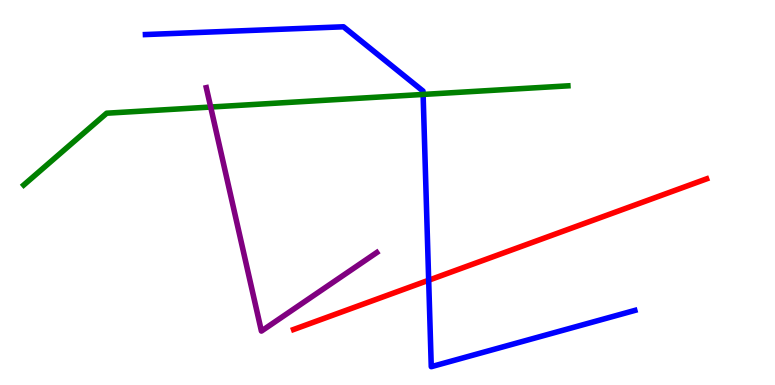[{'lines': ['blue', 'red'], 'intersections': [{'x': 5.53, 'y': 2.72}]}, {'lines': ['green', 'red'], 'intersections': []}, {'lines': ['purple', 'red'], 'intersections': []}, {'lines': ['blue', 'green'], 'intersections': [{'x': 5.46, 'y': 7.55}]}, {'lines': ['blue', 'purple'], 'intersections': []}, {'lines': ['green', 'purple'], 'intersections': [{'x': 2.72, 'y': 7.22}]}]